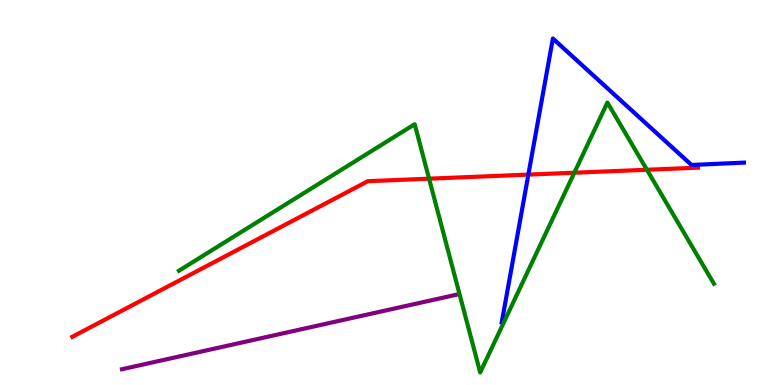[{'lines': ['blue', 'red'], 'intersections': [{'x': 6.82, 'y': 5.46}]}, {'lines': ['green', 'red'], 'intersections': [{'x': 5.54, 'y': 5.36}, {'x': 7.41, 'y': 5.51}, {'x': 8.35, 'y': 5.59}]}, {'lines': ['purple', 'red'], 'intersections': []}, {'lines': ['blue', 'green'], 'intersections': []}, {'lines': ['blue', 'purple'], 'intersections': []}, {'lines': ['green', 'purple'], 'intersections': []}]